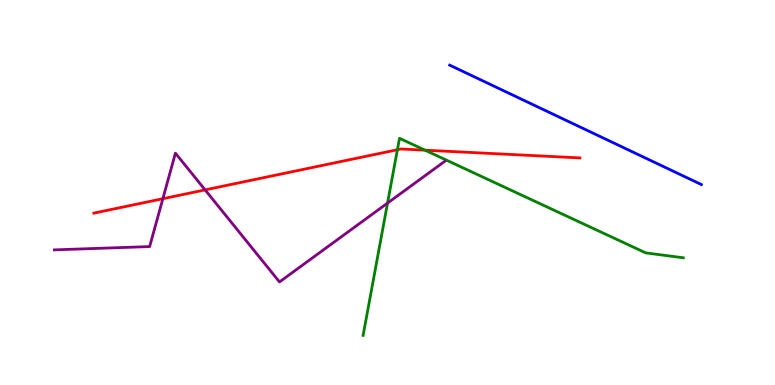[{'lines': ['blue', 'red'], 'intersections': []}, {'lines': ['green', 'red'], 'intersections': [{'x': 5.13, 'y': 6.11}, {'x': 5.48, 'y': 6.1}]}, {'lines': ['purple', 'red'], 'intersections': [{'x': 2.1, 'y': 4.84}, {'x': 2.65, 'y': 5.07}]}, {'lines': ['blue', 'green'], 'intersections': []}, {'lines': ['blue', 'purple'], 'intersections': []}, {'lines': ['green', 'purple'], 'intersections': [{'x': 5.0, 'y': 4.73}]}]